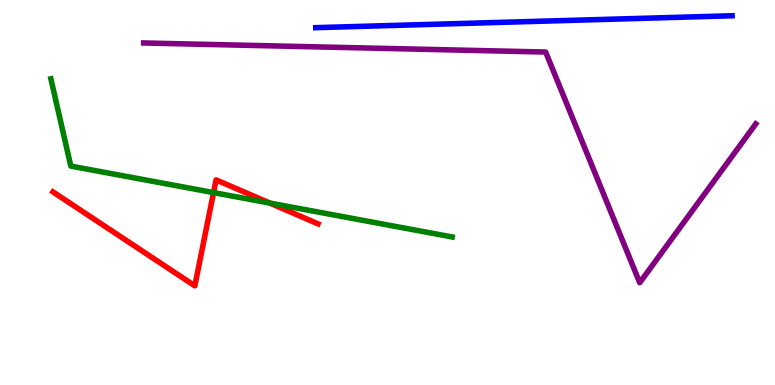[{'lines': ['blue', 'red'], 'intersections': []}, {'lines': ['green', 'red'], 'intersections': [{'x': 2.76, 'y': 5.0}, {'x': 3.48, 'y': 4.73}]}, {'lines': ['purple', 'red'], 'intersections': []}, {'lines': ['blue', 'green'], 'intersections': []}, {'lines': ['blue', 'purple'], 'intersections': []}, {'lines': ['green', 'purple'], 'intersections': []}]